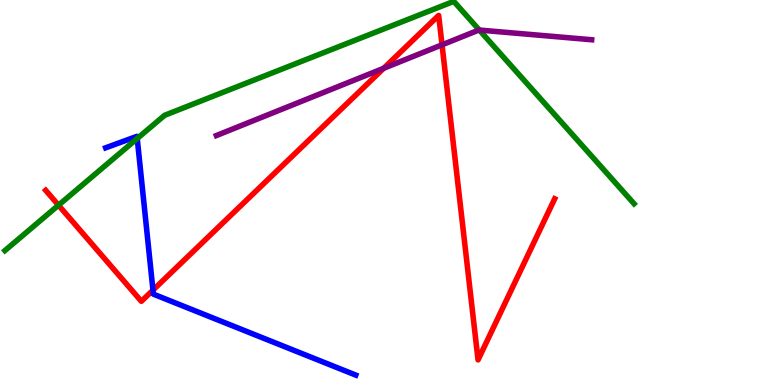[{'lines': ['blue', 'red'], 'intersections': [{'x': 1.97, 'y': 2.46}]}, {'lines': ['green', 'red'], 'intersections': [{'x': 0.755, 'y': 4.67}]}, {'lines': ['purple', 'red'], 'intersections': [{'x': 4.95, 'y': 8.23}, {'x': 5.7, 'y': 8.84}]}, {'lines': ['blue', 'green'], 'intersections': [{'x': 1.77, 'y': 6.4}]}, {'lines': ['blue', 'purple'], 'intersections': []}, {'lines': ['green', 'purple'], 'intersections': [{'x': 6.18, 'y': 9.22}]}]